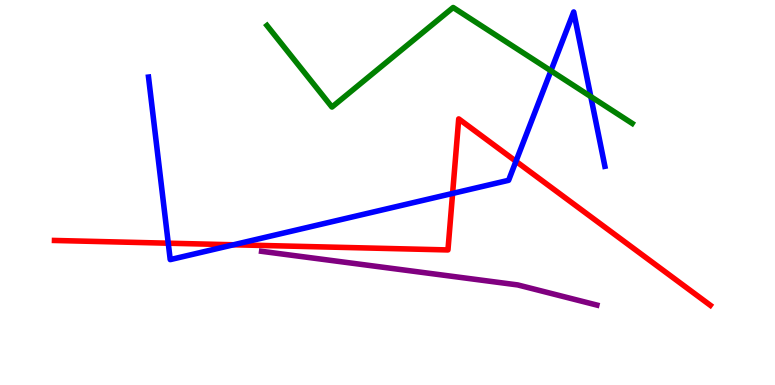[{'lines': ['blue', 'red'], 'intersections': [{'x': 2.17, 'y': 3.68}, {'x': 3.01, 'y': 3.64}, {'x': 5.84, 'y': 4.98}, {'x': 6.66, 'y': 5.81}]}, {'lines': ['green', 'red'], 'intersections': []}, {'lines': ['purple', 'red'], 'intersections': []}, {'lines': ['blue', 'green'], 'intersections': [{'x': 7.11, 'y': 8.16}, {'x': 7.62, 'y': 7.49}]}, {'lines': ['blue', 'purple'], 'intersections': []}, {'lines': ['green', 'purple'], 'intersections': []}]